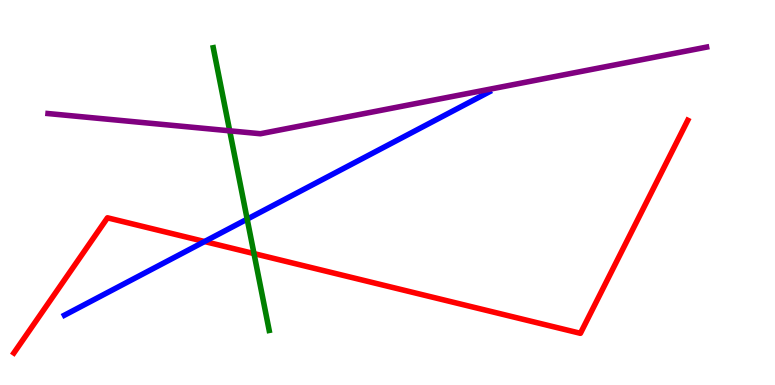[{'lines': ['blue', 'red'], 'intersections': [{'x': 2.64, 'y': 3.73}]}, {'lines': ['green', 'red'], 'intersections': [{'x': 3.28, 'y': 3.41}]}, {'lines': ['purple', 'red'], 'intersections': []}, {'lines': ['blue', 'green'], 'intersections': [{'x': 3.19, 'y': 4.31}]}, {'lines': ['blue', 'purple'], 'intersections': []}, {'lines': ['green', 'purple'], 'intersections': [{'x': 2.96, 'y': 6.6}]}]